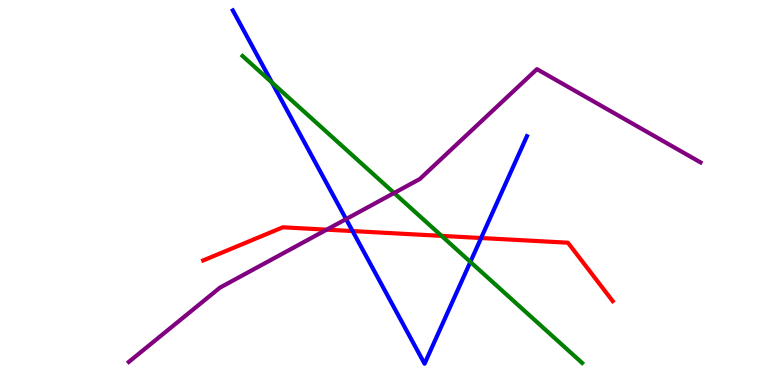[{'lines': ['blue', 'red'], 'intersections': [{'x': 4.55, 'y': 4.0}, {'x': 6.21, 'y': 3.82}]}, {'lines': ['green', 'red'], 'intersections': [{'x': 5.7, 'y': 3.87}]}, {'lines': ['purple', 'red'], 'intersections': [{'x': 4.21, 'y': 4.03}]}, {'lines': ['blue', 'green'], 'intersections': [{'x': 3.51, 'y': 7.85}, {'x': 6.07, 'y': 3.2}]}, {'lines': ['blue', 'purple'], 'intersections': [{'x': 4.47, 'y': 4.31}]}, {'lines': ['green', 'purple'], 'intersections': [{'x': 5.09, 'y': 4.99}]}]